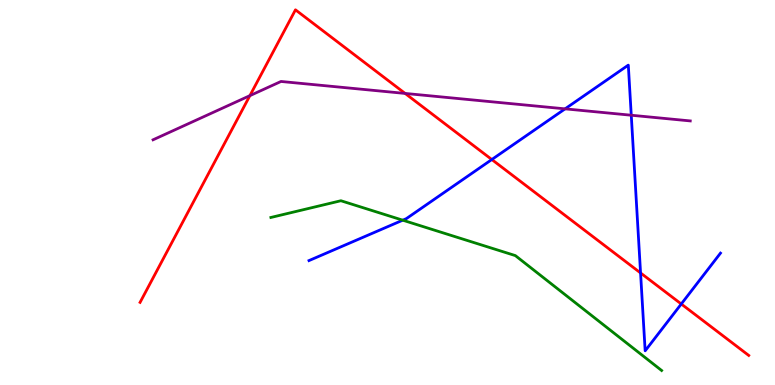[{'lines': ['blue', 'red'], 'intersections': [{'x': 6.35, 'y': 5.86}, {'x': 8.27, 'y': 2.91}, {'x': 8.79, 'y': 2.1}]}, {'lines': ['green', 'red'], 'intersections': []}, {'lines': ['purple', 'red'], 'intersections': [{'x': 3.22, 'y': 7.52}, {'x': 5.23, 'y': 7.57}]}, {'lines': ['blue', 'green'], 'intersections': [{'x': 5.2, 'y': 4.28}]}, {'lines': ['blue', 'purple'], 'intersections': [{'x': 7.29, 'y': 7.17}, {'x': 8.15, 'y': 7.01}]}, {'lines': ['green', 'purple'], 'intersections': []}]